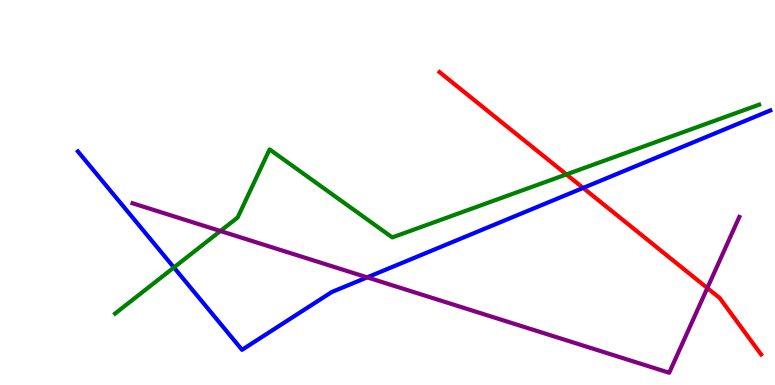[{'lines': ['blue', 'red'], 'intersections': [{'x': 7.52, 'y': 5.12}]}, {'lines': ['green', 'red'], 'intersections': [{'x': 7.31, 'y': 5.47}]}, {'lines': ['purple', 'red'], 'intersections': [{'x': 9.13, 'y': 2.52}]}, {'lines': ['blue', 'green'], 'intersections': [{'x': 2.24, 'y': 3.05}]}, {'lines': ['blue', 'purple'], 'intersections': [{'x': 4.74, 'y': 2.8}]}, {'lines': ['green', 'purple'], 'intersections': [{'x': 2.84, 'y': 4.0}]}]